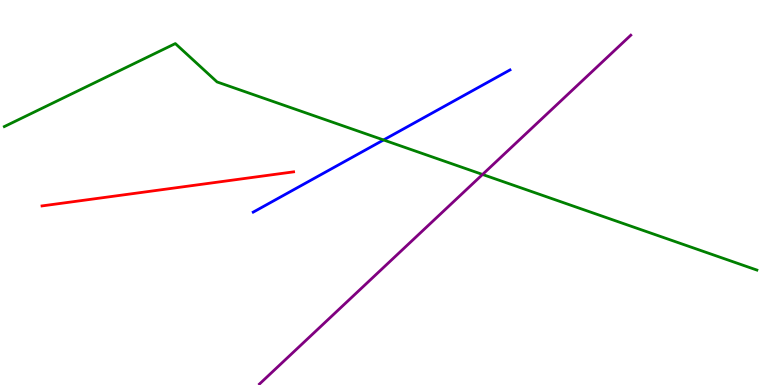[{'lines': ['blue', 'red'], 'intersections': []}, {'lines': ['green', 'red'], 'intersections': []}, {'lines': ['purple', 'red'], 'intersections': []}, {'lines': ['blue', 'green'], 'intersections': [{'x': 4.95, 'y': 6.36}]}, {'lines': ['blue', 'purple'], 'intersections': []}, {'lines': ['green', 'purple'], 'intersections': [{'x': 6.23, 'y': 5.47}]}]